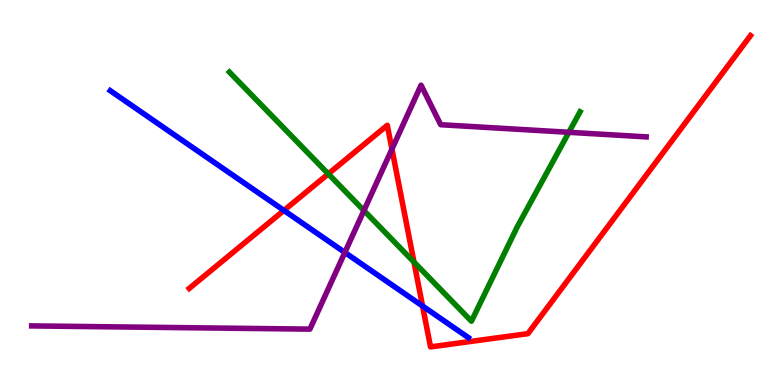[{'lines': ['blue', 'red'], 'intersections': [{'x': 3.66, 'y': 4.53}, {'x': 5.45, 'y': 2.05}]}, {'lines': ['green', 'red'], 'intersections': [{'x': 4.24, 'y': 5.48}, {'x': 5.34, 'y': 3.19}]}, {'lines': ['purple', 'red'], 'intersections': [{'x': 5.06, 'y': 6.13}]}, {'lines': ['blue', 'green'], 'intersections': []}, {'lines': ['blue', 'purple'], 'intersections': [{'x': 4.45, 'y': 3.44}]}, {'lines': ['green', 'purple'], 'intersections': [{'x': 4.7, 'y': 4.53}, {'x': 7.34, 'y': 6.56}]}]